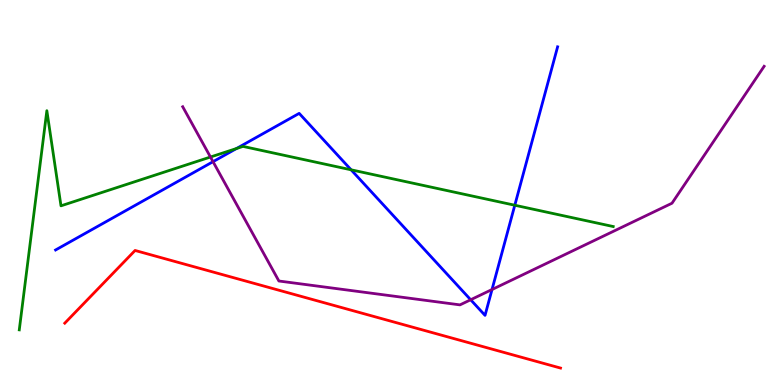[{'lines': ['blue', 'red'], 'intersections': []}, {'lines': ['green', 'red'], 'intersections': []}, {'lines': ['purple', 'red'], 'intersections': []}, {'lines': ['blue', 'green'], 'intersections': [{'x': 3.05, 'y': 6.14}, {'x': 4.53, 'y': 5.59}, {'x': 6.64, 'y': 4.67}]}, {'lines': ['blue', 'purple'], 'intersections': [{'x': 2.75, 'y': 5.8}, {'x': 6.07, 'y': 2.21}, {'x': 6.35, 'y': 2.48}]}, {'lines': ['green', 'purple'], 'intersections': [{'x': 2.72, 'y': 5.92}]}]